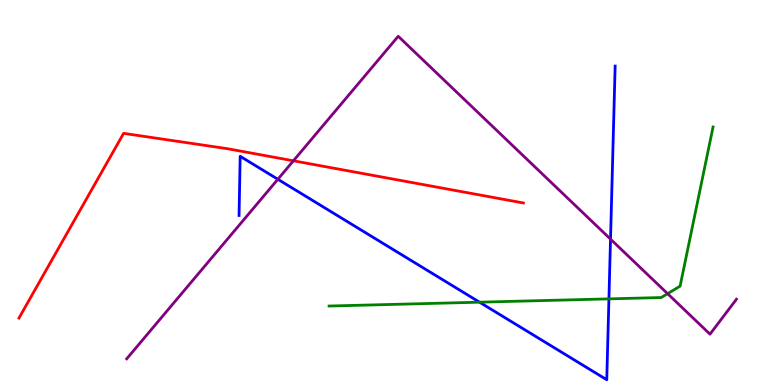[{'lines': ['blue', 'red'], 'intersections': []}, {'lines': ['green', 'red'], 'intersections': []}, {'lines': ['purple', 'red'], 'intersections': [{'x': 3.79, 'y': 5.82}]}, {'lines': ['blue', 'green'], 'intersections': [{'x': 6.19, 'y': 2.15}, {'x': 7.86, 'y': 2.24}]}, {'lines': ['blue', 'purple'], 'intersections': [{'x': 3.59, 'y': 5.34}, {'x': 7.88, 'y': 3.79}]}, {'lines': ['green', 'purple'], 'intersections': [{'x': 8.61, 'y': 2.37}]}]